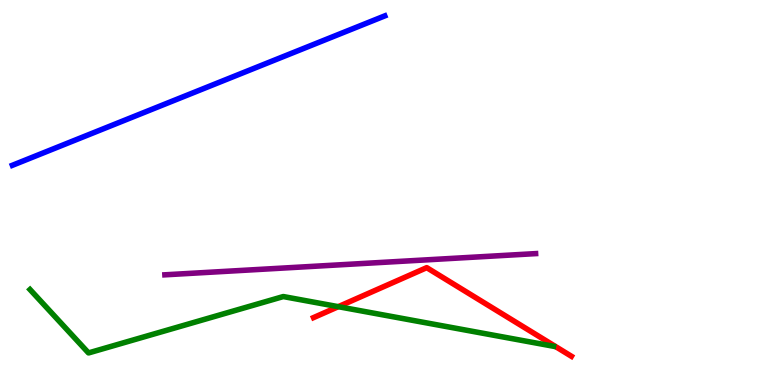[{'lines': ['blue', 'red'], 'intersections': []}, {'lines': ['green', 'red'], 'intersections': [{'x': 4.37, 'y': 2.03}]}, {'lines': ['purple', 'red'], 'intersections': []}, {'lines': ['blue', 'green'], 'intersections': []}, {'lines': ['blue', 'purple'], 'intersections': []}, {'lines': ['green', 'purple'], 'intersections': []}]